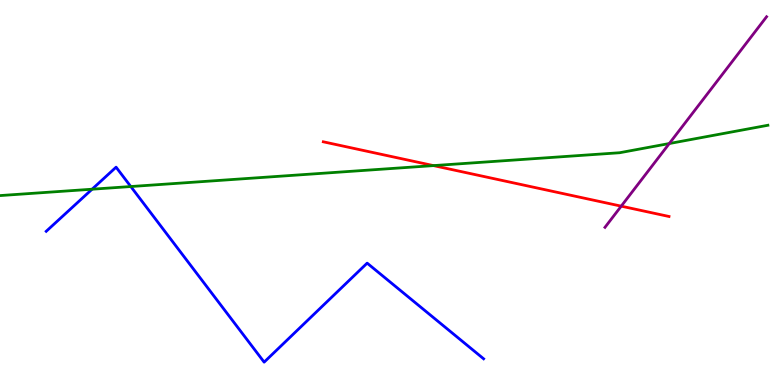[{'lines': ['blue', 'red'], 'intersections': []}, {'lines': ['green', 'red'], 'intersections': [{'x': 5.59, 'y': 5.7}]}, {'lines': ['purple', 'red'], 'intersections': [{'x': 8.02, 'y': 4.65}]}, {'lines': ['blue', 'green'], 'intersections': [{'x': 1.19, 'y': 5.09}, {'x': 1.69, 'y': 5.15}]}, {'lines': ['blue', 'purple'], 'intersections': []}, {'lines': ['green', 'purple'], 'intersections': [{'x': 8.64, 'y': 6.27}]}]